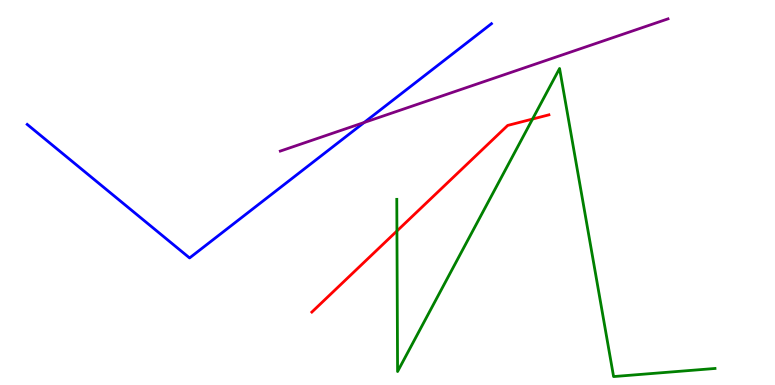[{'lines': ['blue', 'red'], 'intersections': []}, {'lines': ['green', 'red'], 'intersections': [{'x': 5.12, 'y': 4.0}, {'x': 6.87, 'y': 6.91}]}, {'lines': ['purple', 'red'], 'intersections': []}, {'lines': ['blue', 'green'], 'intersections': []}, {'lines': ['blue', 'purple'], 'intersections': [{'x': 4.7, 'y': 6.82}]}, {'lines': ['green', 'purple'], 'intersections': []}]